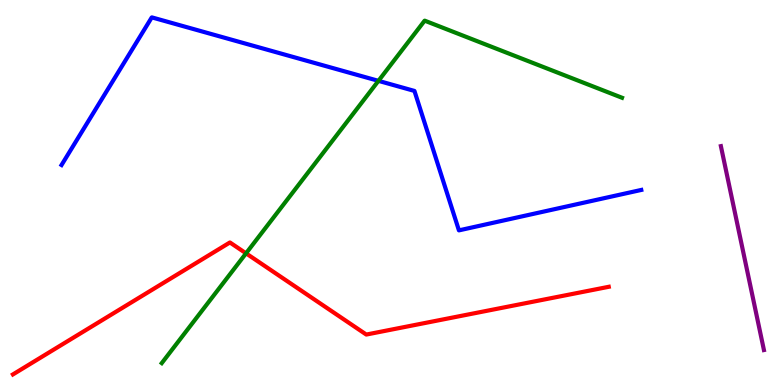[{'lines': ['blue', 'red'], 'intersections': []}, {'lines': ['green', 'red'], 'intersections': [{'x': 3.17, 'y': 3.42}]}, {'lines': ['purple', 'red'], 'intersections': []}, {'lines': ['blue', 'green'], 'intersections': [{'x': 4.88, 'y': 7.9}]}, {'lines': ['blue', 'purple'], 'intersections': []}, {'lines': ['green', 'purple'], 'intersections': []}]